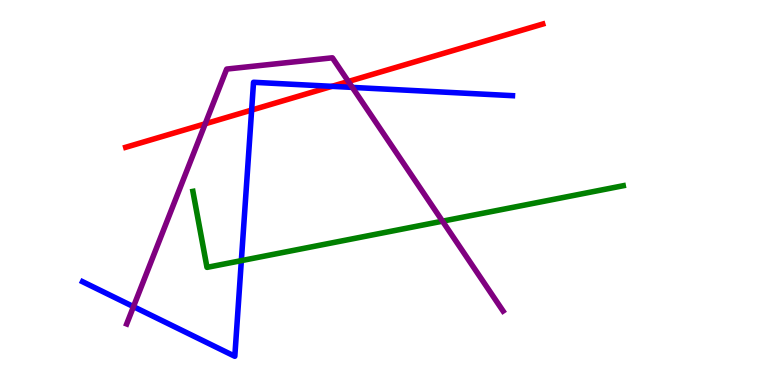[{'lines': ['blue', 'red'], 'intersections': [{'x': 3.25, 'y': 7.14}, {'x': 4.28, 'y': 7.76}]}, {'lines': ['green', 'red'], 'intersections': []}, {'lines': ['purple', 'red'], 'intersections': [{'x': 2.65, 'y': 6.78}, {'x': 4.49, 'y': 7.88}]}, {'lines': ['blue', 'green'], 'intersections': [{'x': 3.11, 'y': 3.23}]}, {'lines': ['blue', 'purple'], 'intersections': [{'x': 1.72, 'y': 2.04}, {'x': 4.55, 'y': 7.73}]}, {'lines': ['green', 'purple'], 'intersections': [{'x': 5.71, 'y': 4.26}]}]